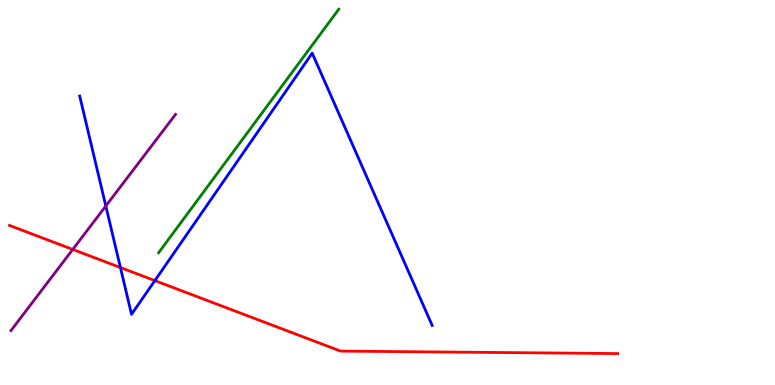[{'lines': ['blue', 'red'], 'intersections': [{'x': 1.55, 'y': 3.05}, {'x': 2.0, 'y': 2.71}]}, {'lines': ['green', 'red'], 'intersections': []}, {'lines': ['purple', 'red'], 'intersections': [{'x': 0.939, 'y': 3.52}]}, {'lines': ['blue', 'green'], 'intersections': []}, {'lines': ['blue', 'purple'], 'intersections': [{'x': 1.37, 'y': 4.65}]}, {'lines': ['green', 'purple'], 'intersections': []}]